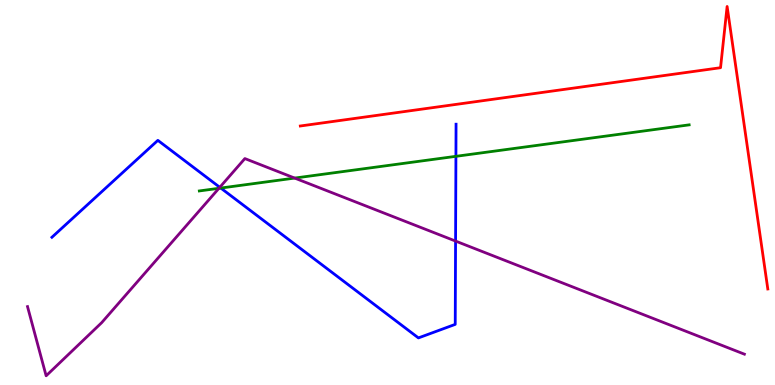[{'lines': ['blue', 'red'], 'intersections': []}, {'lines': ['green', 'red'], 'intersections': []}, {'lines': ['purple', 'red'], 'intersections': []}, {'lines': ['blue', 'green'], 'intersections': [{'x': 2.85, 'y': 5.12}, {'x': 5.88, 'y': 5.94}]}, {'lines': ['blue', 'purple'], 'intersections': [{'x': 2.84, 'y': 5.13}, {'x': 5.88, 'y': 3.74}]}, {'lines': ['green', 'purple'], 'intersections': [{'x': 2.82, 'y': 5.11}, {'x': 3.8, 'y': 5.37}]}]